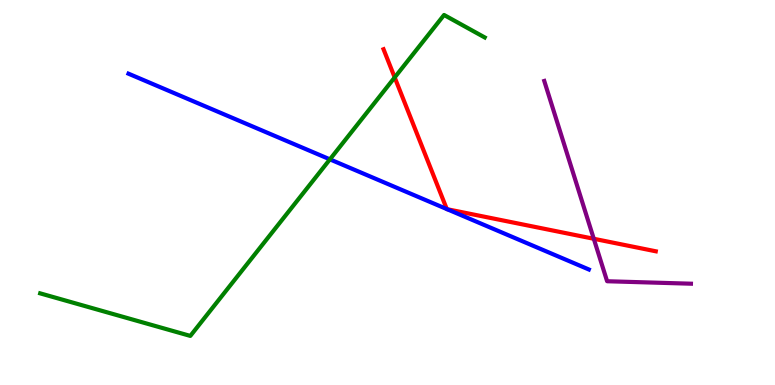[{'lines': ['blue', 'red'], 'intersections': [{'x': 5.77, 'y': 4.57}, {'x': 5.77, 'y': 4.57}]}, {'lines': ['green', 'red'], 'intersections': [{'x': 5.09, 'y': 7.99}]}, {'lines': ['purple', 'red'], 'intersections': [{'x': 7.66, 'y': 3.8}]}, {'lines': ['blue', 'green'], 'intersections': [{'x': 4.26, 'y': 5.86}]}, {'lines': ['blue', 'purple'], 'intersections': []}, {'lines': ['green', 'purple'], 'intersections': []}]